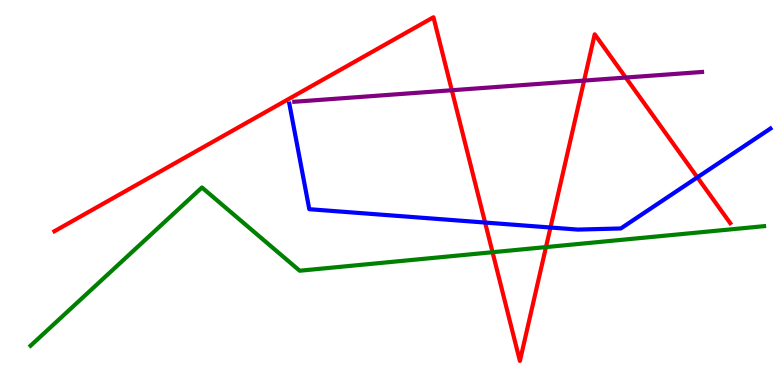[{'lines': ['blue', 'red'], 'intersections': [{'x': 6.26, 'y': 4.22}, {'x': 7.1, 'y': 4.09}, {'x': 9.0, 'y': 5.39}]}, {'lines': ['green', 'red'], 'intersections': [{'x': 6.36, 'y': 3.45}, {'x': 7.04, 'y': 3.58}]}, {'lines': ['purple', 'red'], 'intersections': [{'x': 5.83, 'y': 7.66}, {'x': 7.54, 'y': 7.91}, {'x': 8.07, 'y': 7.99}]}, {'lines': ['blue', 'green'], 'intersections': []}, {'lines': ['blue', 'purple'], 'intersections': []}, {'lines': ['green', 'purple'], 'intersections': []}]